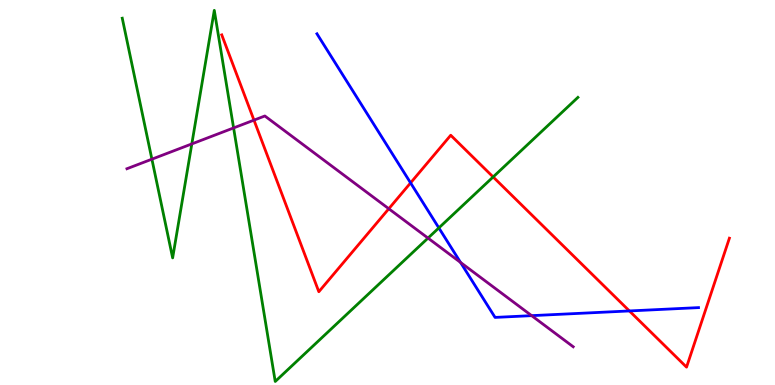[{'lines': ['blue', 'red'], 'intersections': [{'x': 5.3, 'y': 5.25}, {'x': 8.12, 'y': 1.92}]}, {'lines': ['green', 'red'], 'intersections': [{'x': 6.36, 'y': 5.4}]}, {'lines': ['purple', 'red'], 'intersections': [{'x': 3.28, 'y': 6.88}, {'x': 5.02, 'y': 4.58}]}, {'lines': ['blue', 'green'], 'intersections': [{'x': 5.66, 'y': 4.08}]}, {'lines': ['blue', 'purple'], 'intersections': [{'x': 5.94, 'y': 3.18}, {'x': 6.86, 'y': 1.8}]}, {'lines': ['green', 'purple'], 'intersections': [{'x': 1.96, 'y': 5.87}, {'x': 2.48, 'y': 6.26}, {'x': 3.01, 'y': 6.68}, {'x': 5.52, 'y': 3.82}]}]